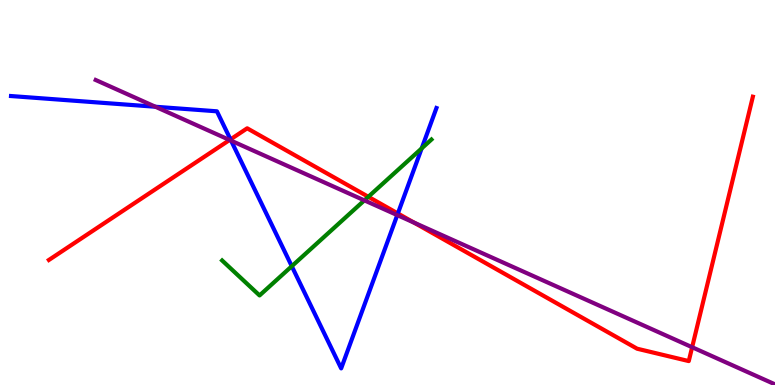[{'lines': ['blue', 'red'], 'intersections': [{'x': 2.97, 'y': 6.38}, {'x': 5.13, 'y': 4.46}]}, {'lines': ['green', 'red'], 'intersections': [{'x': 4.75, 'y': 4.89}]}, {'lines': ['purple', 'red'], 'intersections': [{'x': 2.96, 'y': 6.36}, {'x': 5.34, 'y': 4.22}, {'x': 8.93, 'y': 0.981}]}, {'lines': ['blue', 'green'], 'intersections': [{'x': 3.76, 'y': 3.09}, {'x': 5.44, 'y': 6.15}]}, {'lines': ['blue', 'purple'], 'intersections': [{'x': 2.01, 'y': 7.23}, {'x': 2.98, 'y': 6.35}, {'x': 5.13, 'y': 4.41}]}, {'lines': ['green', 'purple'], 'intersections': [{'x': 4.7, 'y': 4.8}]}]